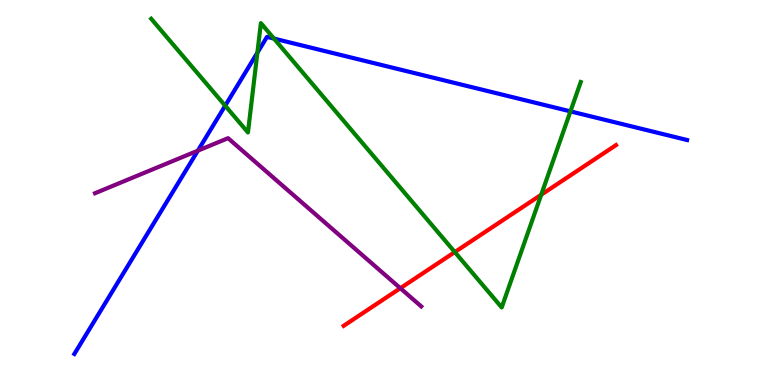[{'lines': ['blue', 'red'], 'intersections': []}, {'lines': ['green', 'red'], 'intersections': [{'x': 5.87, 'y': 3.45}, {'x': 6.98, 'y': 4.94}]}, {'lines': ['purple', 'red'], 'intersections': [{'x': 5.17, 'y': 2.51}]}, {'lines': ['blue', 'green'], 'intersections': [{'x': 2.91, 'y': 7.25}, {'x': 3.32, 'y': 8.63}, {'x': 3.54, 'y': 9.0}, {'x': 7.36, 'y': 7.11}]}, {'lines': ['blue', 'purple'], 'intersections': [{'x': 2.55, 'y': 6.09}]}, {'lines': ['green', 'purple'], 'intersections': []}]